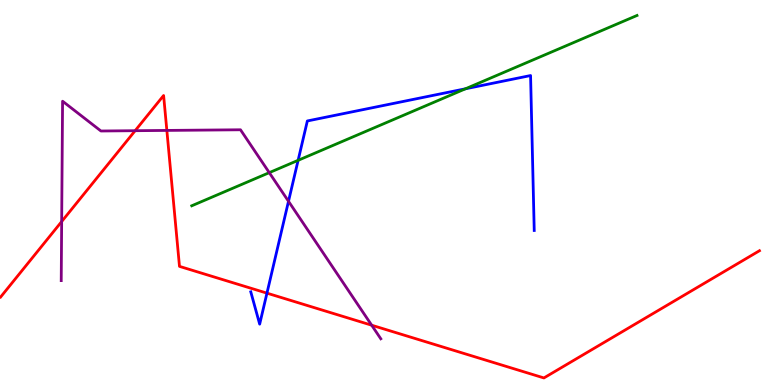[{'lines': ['blue', 'red'], 'intersections': [{'x': 3.44, 'y': 2.39}]}, {'lines': ['green', 'red'], 'intersections': []}, {'lines': ['purple', 'red'], 'intersections': [{'x': 0.796, 'y': 4.25}, {'x': 1.74, 'y': 6.61}, {'x': 2.15, 'y': 6.61}, {'x': 4.8, 'y': 1.55}]}, {'lines': ['blue', 'green'], 'intersections': [{'x': 3.85, 'y': 5.84}, {'x': 6.01, 'y': 7.69}]}, {'lines': ['blue', 'purple'], 'intersections': [{'x': 3.72, 'y': 4.77}]}, {'lines': ['green', 'purple'], 'intersections': [{'x': 3.47, 'y': 5.52}]}]